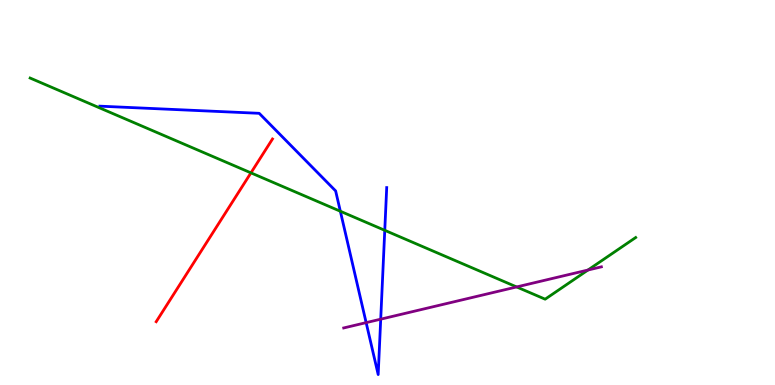[{'lines': ['blue', 'red'], 'intersections': []}, {'lines': ['green', 'red'], 'intersections': [{'x': 3.24, 'y': 5.51}]}, {'lines': ['purple', 'red'], 'intersections': []}, {'lines': ['blue', 'green'], 'intersections': [{'x': 4.39, 'y': 4.51}, {'x': 4.96, 'y': 4.02}]}, {'lines': ['blue', 'purple'], 'intersections': [{'x': 4.72, 'y': 1.62}, {'x': 4.91, 'y': 1.71}]}, {'lines': ['green', 'purple'], 'intersections': [{'x': 6.67, 'y': 2.55}, {'x': 7.59, 'y': 2.99}]}]